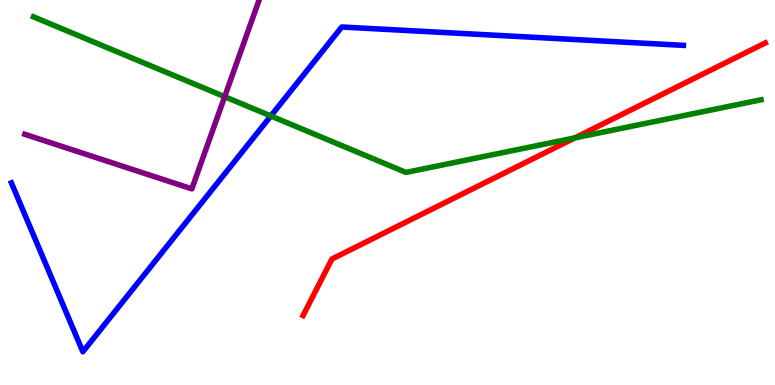[{'lines': ['blue', 'red'], 'intersections': []}, {'lines': ['green', 'red'], 'intersections': [{'x': 7.42, 'y': 6.42}]}, {'lines': ['purple', 'red'], 'intersections': []}, {'lines': ['blue', 'green'], 'intersections': [{'x': 3.49, 'y': 6.99}]}, {'lines': ['blue', 'purple'], 'intersections': []}, {'lines': ['green', 'purple'], 'intersections': [{'x': 2.9, 'y': 7.49}]}]